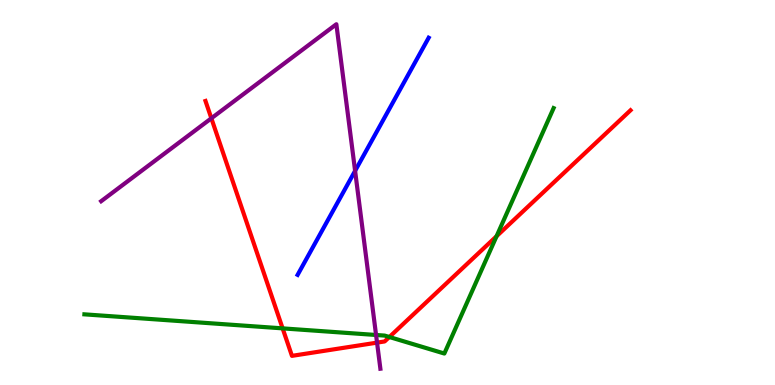[{'lines': ['blue', 'red'], 'intersections': []}, {'lines': ['green', 'red'], 'intersections': [{'x': 3.65, 'y': 1.47}, {'x': 5.02, 'y': 1.25}, {'x': 6.41, 'y': 3.86}]}, {'lines': ['purple', 'red'], 'intersections': [{'x': 2.73, 'y': 6.93}, {'x': 4.87, 'y': 1.1}]}, {'lines': ['blue', 'green'], 'intersections': []}, {'lines': ['blue', 'purple'], 'intersections': [{'x': 4.58, 'y': 5.56}]}, {'lines': ['green', 'purple'], 'intersections': [{'x': 4.85, 'y': 1.3}]}]